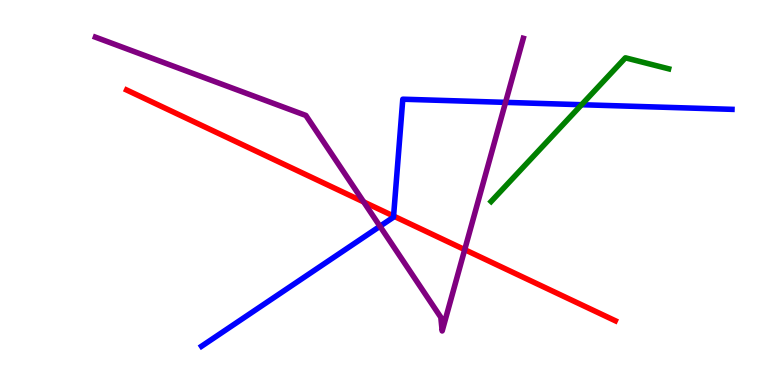[{'lines': ['blue', 'red'], 'intersections': [{'x': 5.08, 'y': 4.39}]}, {'lines': ['green', 'red'], 'intersections': []}, {'lines': ['purple', 'red'], 'intersections': [{'x': 4.69, 'y': 4.75}, {'x': 6.0, 'y': 3.52}]}, {'lines': ['blue', 'green'], 'intersections': [{'x': 7.5, 'y': 7.28}]}, {'lines': ['blue', 'purple'], 'intersections': [{'x': 4.9, 'y': 4.12}, {'x': 6.52, 'y': 7.34}]}, {'lines': ['green', 'purple'], 'intersections': []}]